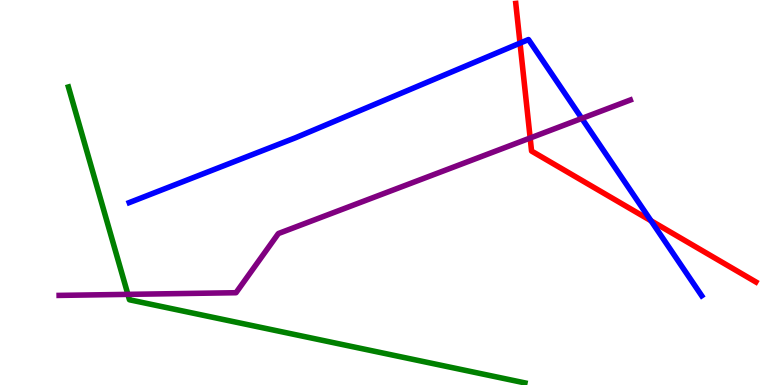[{'lines': ['blue', 'red'], 'intersections': [{'x': 6.71, 'y': 8.88}, {'x': 8.4, 'y': 4.27}]}, {'lines': ['green', 'red'], 'intersections': []}, {'lines': ['purple', 'red'], 'intersections': [{'x': 6.84, 'y': 6.42}]}, {'lines': ['blue', 'green'], 'intersections': []}, {'lines': ['blue', 'purple'], 'intersections': [{'x': 7.51, 'y': 6.92}]}, {'lines': ['green', 'purple'], 'intersections': [{'x': 1.65, 'y': 2.35}]}]